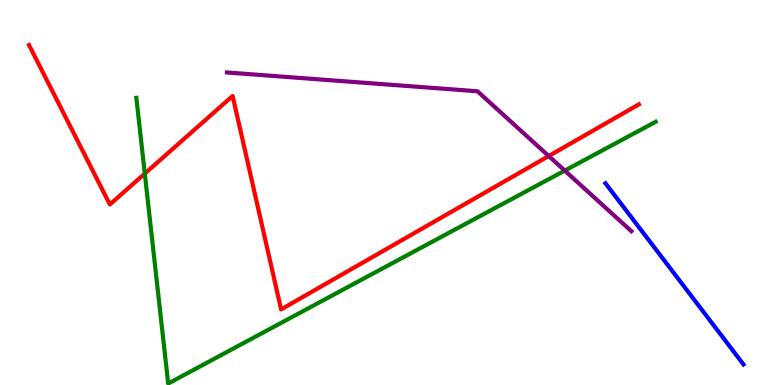[{'lines': ['blue', 'red'], 'intersections': []}, {'lines': ['green', 'red'], 'intersections': [{'x': 1.87, 'y': 5.49}]}, {'lines': ['purple', 'red'], 'intersections': [{'x': 7.08, 'y': 5.95}]}, {'lines': ['blue', 'green'], 'intersections': []}, {'lines': ['blue', 'purple'], 'intersections': []}, {'lines': ['green', 'purple'], 'intersections': [{'x': 7.29, 'y': 5.57}]}]